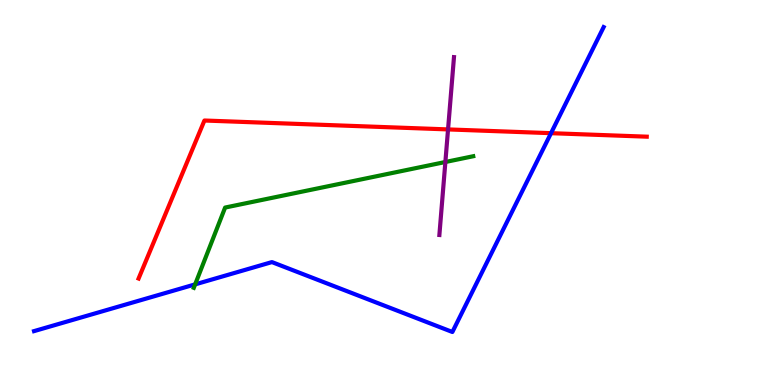[{'lines': ['blue', 'red'], 'intersections': [{'x': 7.11, 'y': 6.54}]}, {'lines': ['green', 'red'], 'intersections': []}, {'lines': ['purple', 'red'], 'intersections': [{'x': 5.78, 'y': 6.64}]}, {'lines': ['blue', 'green'], 'intersections': [{'x': 2.52, 'y': 2.61}]}, {'lines': ['blue', 'purple'], 'intersections': []}, {'lines': ['green', 'purple'], 'intersections': [{'x': 5.75, 'y': 5.79}]}]